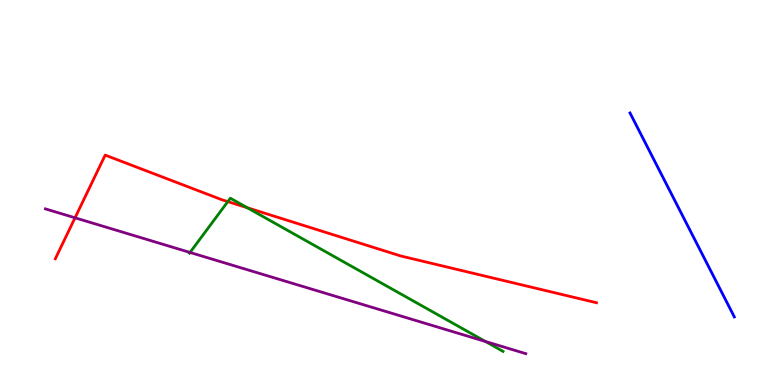[{'lines': ['blue', 'red'], 'intersections': []}, {'lines': ['green', 'red'], 'intersections': [{'x': 2.94, 'y': 4.76}, {'x': 3.19, 'y': 4.6}]}, {'lines': ['purple', 'red'], 'intersections': [{'x': 0.968, 'y': 4.34}]}, {'lines': ['blue', 'green'], 'intersections': []}, {'lines': ['blue', 'purple'], 'intersections': []}, {'lines': ['green', 'purple'], 'intersections': [{'x': 2.45, 'y': 3.44}, {'x': 6.26, 'y': 1.13}]}]